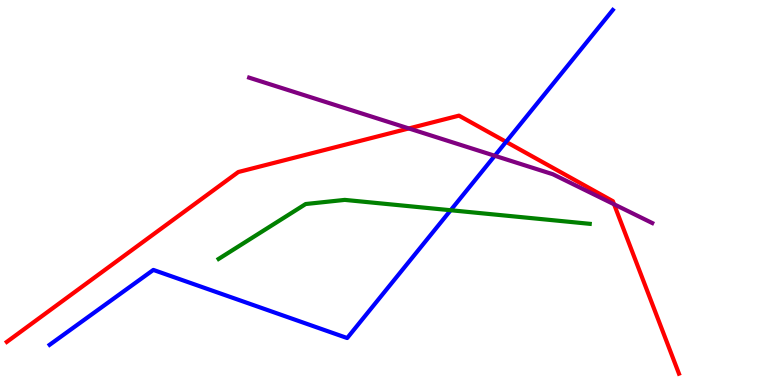[{'lines': ['blue', 'red'], 'intersections': [{'x': 6.53, 'y': 6.32}]}, {'lines': ['green', 'red'], 'intersections': []}, {'lines': ['purple', 'red'], 'intersections': [{'x': 5.28, 'y': 6.66}, {'x': 7.92, 'y': 4.69}]}, {'lines': ['blue', 'green'], 'intersections': [{'x': 5.82, 'y': 4.54}]}, {'lines': ['blue', 'purple'], 'intersections': [{'x': 6.38, 'y': 5.95}]}, {'lines': ['green', 'purple'], 'intersections': []}]